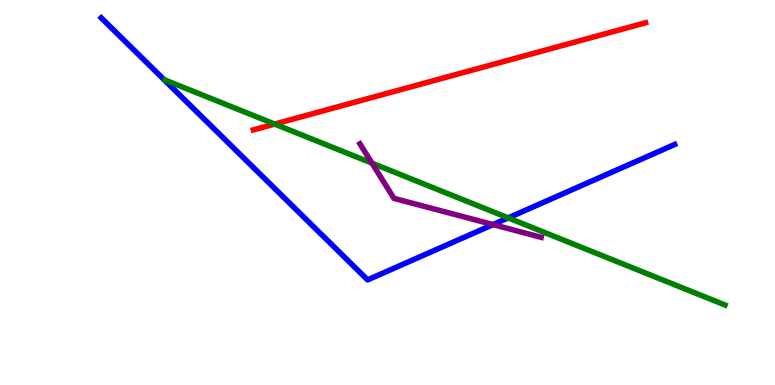[{'lines': ['blue', 'red'], 'intersections': []}, {'lines': ['green', 'red'], 'intersections': [{'x': 3.54, 'y': 6.78}]}, {'lines': ['purple', 'red'], 'intersections': []}, {'lines': ['blue', 'green'], 'intersections': [{'x': 6.56, 'y': 4.34}]}, {'lines': ['blue', 'purple'], 'intersections': [{'x': 6.36, 'y': 4.17}]}, {'lines': ['green', 'purple'], 'intersections': [{'x': 4.8, 'y': 5.76}]}]